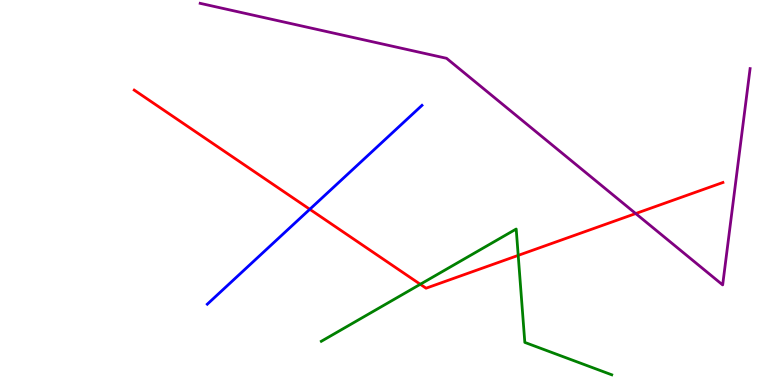[{'lines': ['blue', 'red'], 'intersections': [{'x': 4.0, 'y': 4.56}]}, {'lines': ['green', 'red'], 'intersections': [{'x': 5.42, 'y': 2.62}, {'x': 6.69, 'y': 3.37}]}, {'lines': ['purple', 'red'], 'intersections': [{'x': 8.2, 'y': 4.45}]}, {'lines': ['blue', 'green'], 'intersections': []}, {'lines': ['blue', 'purple'], 'intersections': []}, {'lines': ['green', 'purple'], 'intersections': []}]